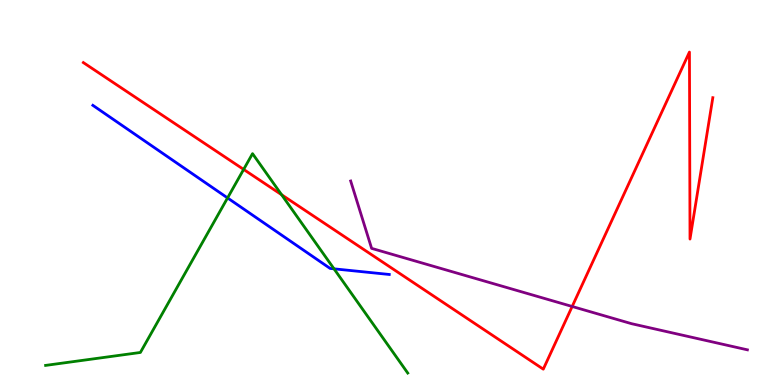[{'lines': ['blue', 'red'], 'intersections': []}, {'lines': ['green', 'red'], 'intersections': [{'x': 3.14, 'y': 5.6}, {'x': 3.63, 'y': 4.94}]}, {'lines': ['purple', 'red'], 'intersections': [{'x': 7.38, 'y': 2.04}]}, {'lines': ['blue', 'green'], 'intersections': [{'x': 2.94, 'y': 4.86}, {'x': 4.31, 'y': 3.02}]}, {'lines': ['blue', 'purple'], 'intersections': []}, {'lines': ['green', 'purple'], 'intersections': []}]